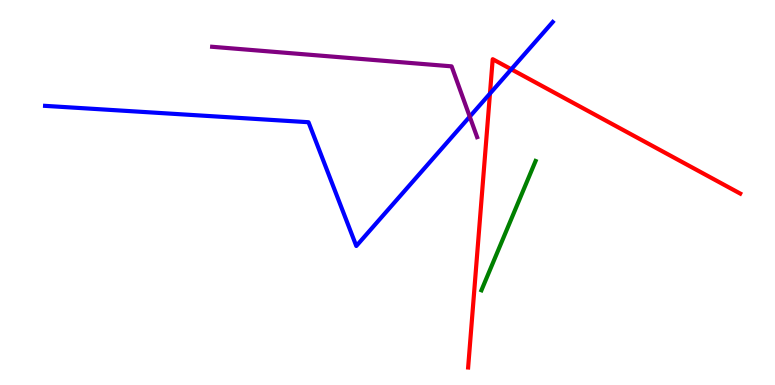[{'lines': ['blue', 'red'], 'intersections': [{'x': 6.32, 'y': 7.57}, {'x': 6.6, 'y': 8.2}]}, {'lines': ['green', 'red'], 'intersections': []}, {'lines': ['purple', 'red'], 'intersections': []}, {'lines': ['blue', 'green'], 'intersections': []}, {'lines': ['blue', 'purple'], 'intersections': [{'x': 6.06, 'y': 6.97}]}, {'lines': ['green', 'purple'], 'intersections': []}]